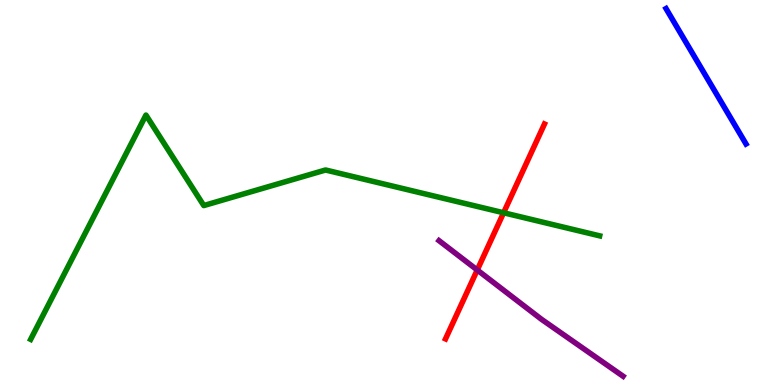[{'lines': ['blue', 'red'], 'intersections': []}, {'lines': ['green', 'red'], 'intersections': [{'x': 6.5, 'y': 4.47}]}, {'lines': ['purple', 'red'], 'intersections': [{'x': 6.16, 'y': 2.99}]}, {'lines': ['blue', 'green'], 'intersections': []}, {'lines': ['blue', 'purple'], 'intersections': []}, {'lines': ['green', 'purple'], 'intersections': []}]